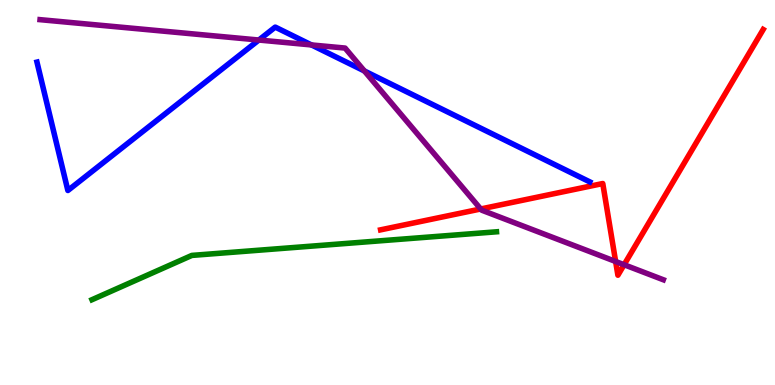[{'lines': ['blue', 'red'], 'intersections': []}, {'lines': ['green', 'red'], 'intersections': []}, {'lines': ['purple', 'red'], 'intersections': [{'x': 6.2, 'y': 4.57}, {'x': 7.94, 'y': 3.21}, {'x': 8.05, 'y': 3.12}]}, {'lines': ['blue', 'green'], 'intersections': []}, {'lines': ['blue', 'purple'], 'intersections': [{'x': 3.34, 'y': 8.96}, {'x': 4.02, 'y': 8.83}, {'x': 4.7, 'y': 8.16}]}, {'lines': ['green', 'purple'], 'intersections': []}]